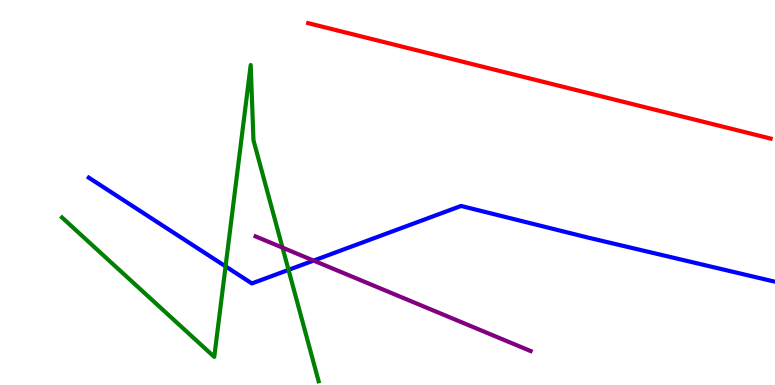[{'lines': ['blue', 'red'], 'intersections': []}, {'lines': ['green', 'red'], 'intersections': []}, {'lines': ['purple', 'red'], 'intersections': []}, {'lines': ['blue', 'green'], 'intersections': [{'x': 2.91, 'y': 3.08}, {'x': 3.72, 'y': 2.99}]}, {'lines': ['blue', 'purple'], 'intersections': [{'x': 4.05, 'y': 3.23}]}, {'lines': ['green', 'purple'], 'intersections': [{'x': 3.65, 'y': 3.57}]}]